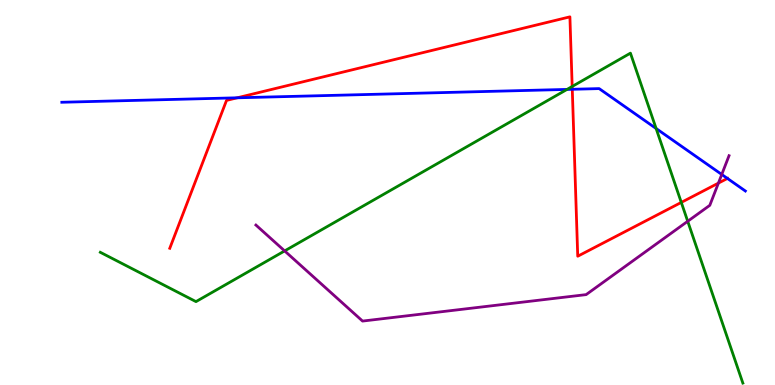[{'lines': ['blue', 'red'], 'intersections': [{'x': 3.06, 'y': 7.46}, {'x': 7.38, 'y': 7.68}, {'x': 9.39, 'y': 5.37}]}, {'lines': ['green', 'red'], 'intersections': [{'x': 7.38, 'y': 7.75}, {'x': 8.79, 'y': 4.74}]}, {'lines': ['purple', 'red'], 'intersections': [{'x': 9.27, 'y': 5.24}]}, {'lines': ['blue', 'green'], 'intersections': [{'x': 7.32, 'y': 7.68}, {'x': 8.47, 'y': 6.66}]}, {'lines': ['blue', 'purple'], 'intersections': [{'x': 9.31, 'y': 5.47}]}, {'lines': ['green', 'purple'], 'intersections': [{'x': 3.67, 'y': 3.48}, {'x': 8.87, 'y': 4.25}]}]